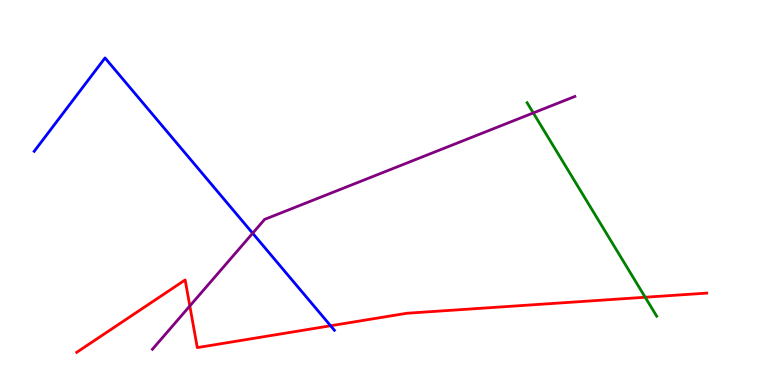[{'lines': ['blue', 'red'], 'intersections': [{'x': 4.27, 'y': 1.54}]}, {'lines': ['green', 'red'], 'intersections': [{'x': 8.33, 'y': 2.28}]}, {'lines': ['purple', 'red'], 'intersections': [{'x': 2.45, 'y': 2.05}]}, {'lines': ['blue', 'green'], 'intersections': []}, {'lines': ['blue', 'purple'], 'intersections': [{'x': 3.26, 'y': 3.94}]}, {'lines': ['green', 'purple'], 'intersections': [{'x': 6.88, 'y': 7.07}]}]